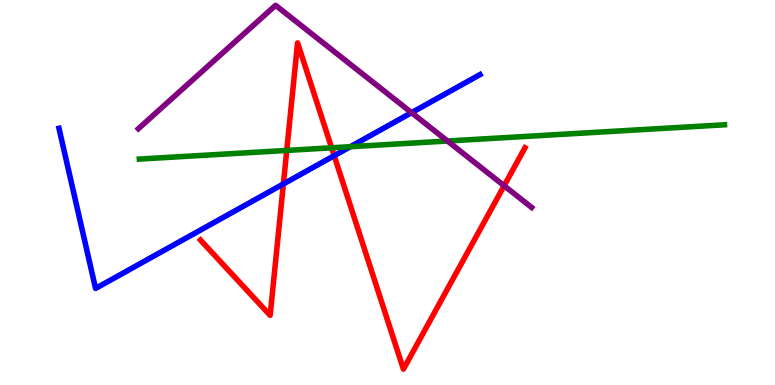[{'lines': ['blue', 'red'], 'intersections': [{'x': 3.66, 'y': 5.22}, {'x': 4.31, 'y': 5.96}]}, {'lines': ['green', 'red'], 'intersections': [{'x': 3.7, 'y': 6.09}, {'x': 4.28, 'y': 6.16}]}, {'lines': ['purple', 'red'], 'intersections': [{'x': 6.5, 'y': 5.18}]}, {'lines': ['blue', 'green'], 'intersections': [{'x': 4.52, 'y': 6.19}]}, {'lines': ['blue', 'purple'], 'intersections': [{'x': 5.31, 'y': 7.07}]}, {'lines': ['green', 'purple'], 'intersections': [{'x': 5.77, 'y': 6.34}]}]